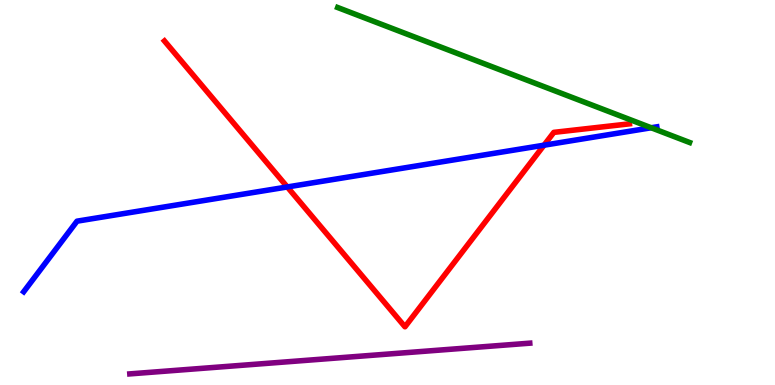[{'lines': ['blue', 'red'], 'intersections': [{'x': 3.71, 'y': 5.14}, {'x': 7.02, 'y': 6.23}]}, {'lines': ['green', 'red'], 'intersections': []}, {'lines': ['purple', 'red'], 'intersections': []}, {'lines': ['blue', 'green'], 'intersections': [{'x': 8.4, 'y': 6.68}]}, {'lines': ['blue', 'purple'], 'intersections': []}, {'lines': ['green', 'purple'], 'intersections': []}]